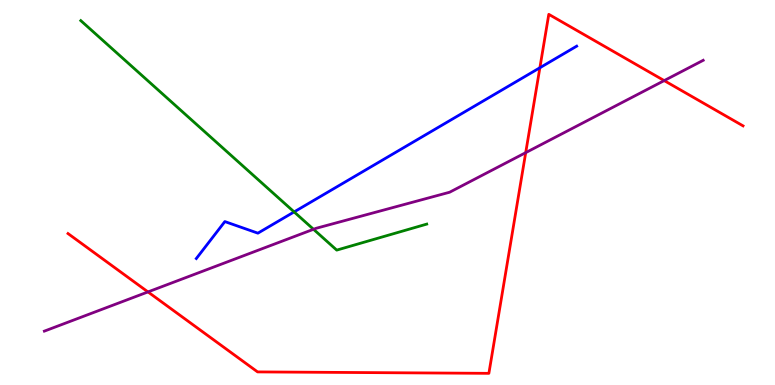[{'lines': ['blue', 'red'], 'intersections': [{'x': 6.97, 'y': 8.24}]}, {'lines': ['green', 'red'], 'intersections': []}, {'lines': ['purple', 'red'], 'intersections': [{'x': 1.91, 'y': 2.42}, {'x': 6.78, 'y': 6.04}, {'x': 8.57, 'y': 7.91}]}, {'lines': ['blue', 'green'], 'intersections': [{'x': 3.8, 'y': 4.5}]}, {'lines': ['blue', 'purple'], 'intersections': []}, {'lines': ['green', 'purple'], 'intersections': [{'x': 4.05, 'y': 4.04}]}]